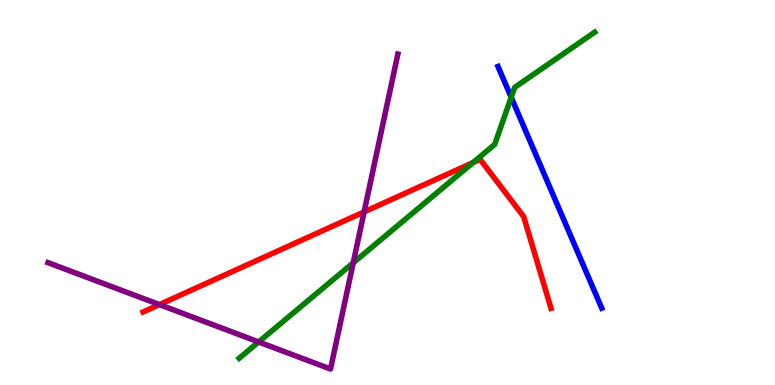[{'lines': ['blue', 'red'], 'intersections': []}, {'lines': ['green', 'red'], 'intersections': [{'x': 6.1, 'y': 5.78}]}, {'lines': ['purple', 'red'], 'intersections': [{'x': 2.06, 'y': 2.09}, {'x': 4.7, 'y': 4.5}]}, {'lines': ['blue', 'green'], 'intersections': [{'x': 6.6, 'y': 7.47}]}, {'lines': ['blue', 'purple'], 'intersections': []}, {'lines': ['green', 'purple'], 'intersections': [{'x': 3.34, 'y': 1.12}, {'x': 4.56, 'y': 3.17}]}]